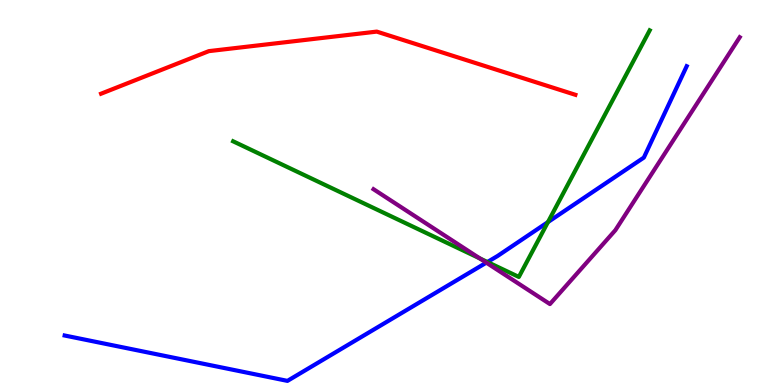[{'lines': ['blue', 'red'], 'intersections': []}, {'lines': ['green', 'red'], 'intersections': []}, {'lines': ['purple', 'red'], 'intersections': []}, {'lines': ['blue', 'green'], 'intersections': [{'x': 6.29, 'y': 3.19}, {'x': 7.07, 'y': 4.23}]}, {'lines': ['blue', 'purple'], 'intersections': [{'x': 6.28, 'y': 3.18}]}, {'lines': ['green', 'purple'], 'intersections': [{'x': 6.19, 'y': 3.29}]}]